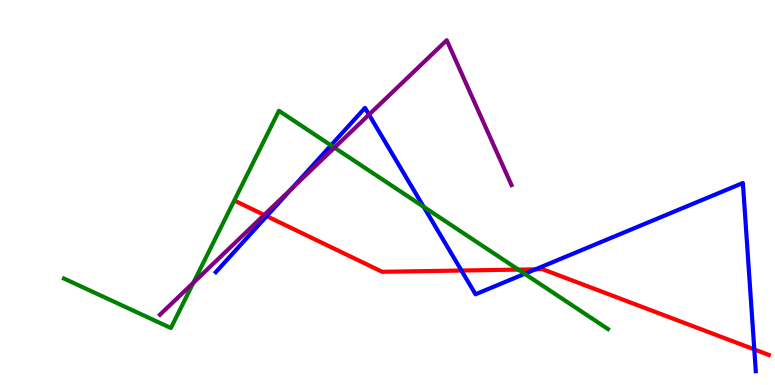[{'lines': ['blue', 'red'], 'intersections': [{'x': 3.44, 'y': 4.39}, {'x': 5.95, 'y': 2.97}, {'x': 6.91, 'y': 3.0}, {'x': 9.73, 'y': 0.924}]}, {'lines': ['green', 'red'], 'intersections': [{'x': 6.69, 'y': 3.0}]}, {'lines': ['purple', 'red'], 'intersections': [{'x': 3.41, 'y': 4.42}]}, {'lines': ['blue', 'green'], 'intersections': [{'x': 4.27, 'y': 6.22}, {'x': 5.47, 'y': 4.63}, {'x': 6.77, 'y': 2.89}]}, {'lines': ['blue', 'purple'], 'intersections': [{'x': 3.76, 'y': 5.1}, {'x': 4.76, 'y': 7.02}]}, {'lines': ['green', 'purple'], 'intersections': [{'x': 2.5, 'y': 2.66}, {'x': 4.32, 'y': 6.16}]}]